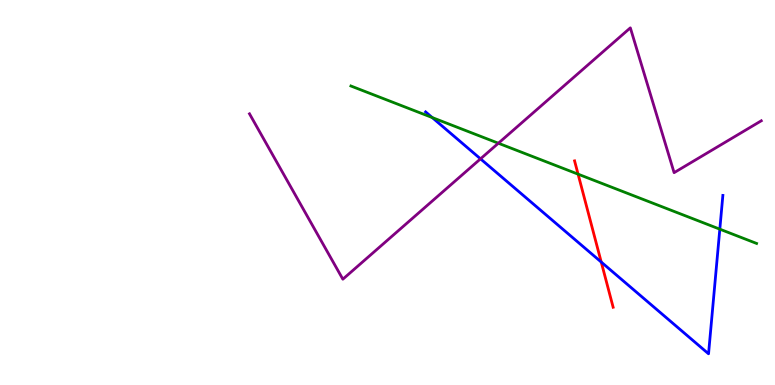[{'lines': ['blue', 'red'], 'intersections': [{'x': 7.76, 'y': 3.19}]}, {'lines': ['green', 'red'], 'intersections': [{'x': 7.46, 'y': 5.48}]}, {'lines': ['purple', 'red'], 'intersections': []}, {'lines': ['blue', 'green'], 'intersections': [{'x': 5.58, 'y': 6.95}, {'x': 9.29, 'y': 4.05}]}, {'lines': ['blue', 'purple'], 'intersections': [{'x': 6.2, 'y': 5.87}]}, {'lines': ['green', 'purple'], 'intersections': [{'x': 6.43, 'y': 6.28}]}]